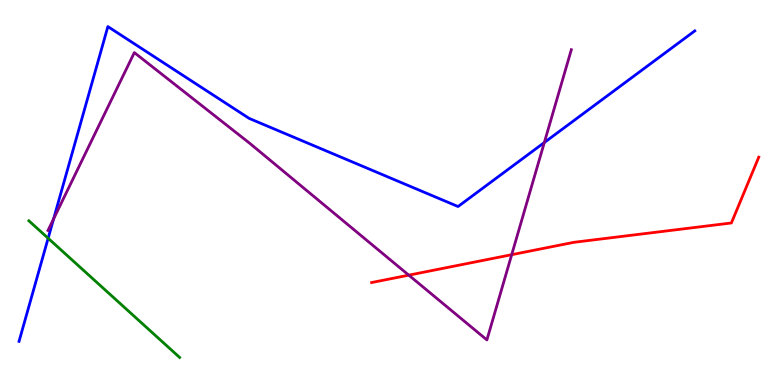[{'lines': ['blue', 'red'], 'intersections': []}, {'lines': ['green', 'red'], 'intersections': []}, {'lines': ['purple', 'red'], 'intersections': [{'x': 5.27, 'y': 2.85}, {'x': 6.6, 'y': 3.38}]}, {'lines': ['blue', 'green'], 'intersections': [{'x': 0.621, 'y': 3.81}]}, {'lines': ['blue', 'purple'], 'intersections': [{'x': 0.692, 'y': 4.31}, {'x': 7.02, 'y': 6.3}]}, {'lines': ['green', 'purple'], 'intersections': []}]